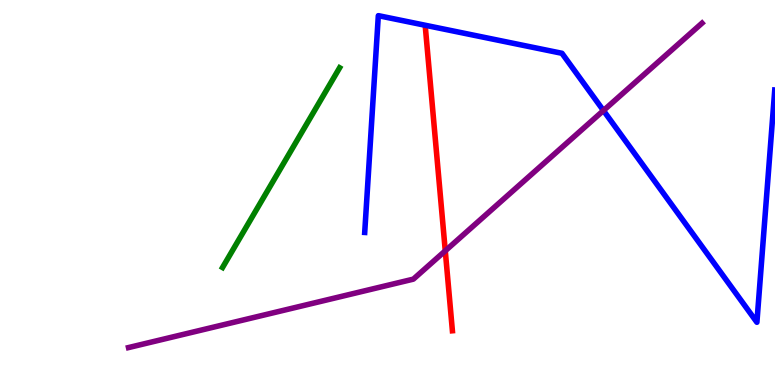[{'lines': ['blue', 'red'], 'intersections': []}, {'lines': ['green', 'red'], 'intersections': []}, {'lines': ['purple', 'red'], 'intersections': [{'x': 5.75, 'y': 3.49}]}, {'lines': ['blue', 'green'], 'intersections': []}, {'lines': ['blue', 'purple'], 'intersections': [{'x': 7.79, 'y': 7.13}]}, {'lines': ['green', 'purple'], 'intersections': []}]